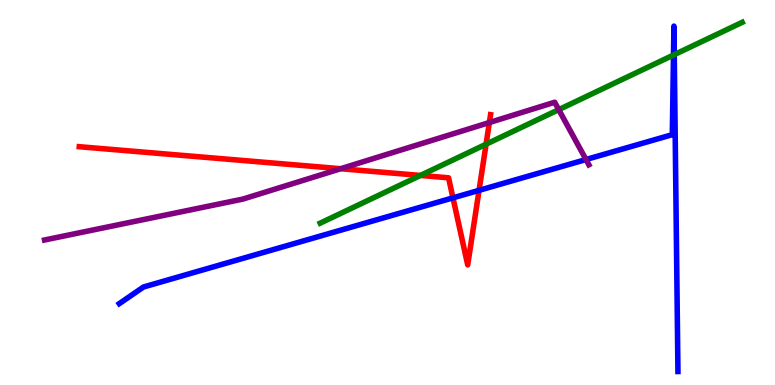[{'lines': ['blue', 'red'], 'intersections': [{'x': 5.84, 'y': 4.86}, {'x': 6.18, 'y': 5.06}]}, {'lines': ['green', 'red'], 'intersections': [{'x': 5.43, 'y': 5.44}, {'x': 6.27, 'y': 6.25}]}, {'lines': ['purple', 'red'], 'intersections': [{'x': 4.4, 'y': 5.62}, {'x': 6.31, 'y': 6.82}]}, {'lines': ['blue', 'green'], 'intersections': [{'x': 8.69, 'y': 8.57}, {'x': 8.7, 'y': 8.58}]}, {'lines': ['blue', 'purple'], 'intersections': [{'x': 7.56, 'y': 5.86}]}, {'lines': ['green', 'purple'], 'intersections': [{'x': 7.21, 'y': 7.15}]}]